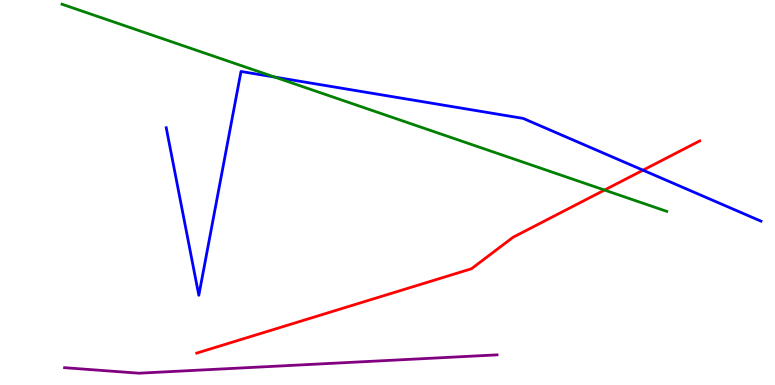[{'lines': ['blue', 'red'], 'intersections': [{'x': 8.3, 'y': 5.58}]}, {'lines': ['green', 'red'], 'intersections': [{'x': 7.8, 'y': 5.06}]}, {'lines': ['purple', 'red'], 'intersections': []}, {'lines': ['blue', 'green'], 'intersections': [{'x': 3.54, 'y': 8.0}]}, {'lines': ['blue', 'purple'], 'intersections': []}, {'lines': ['green', 'purple'], 'intersections': []}]